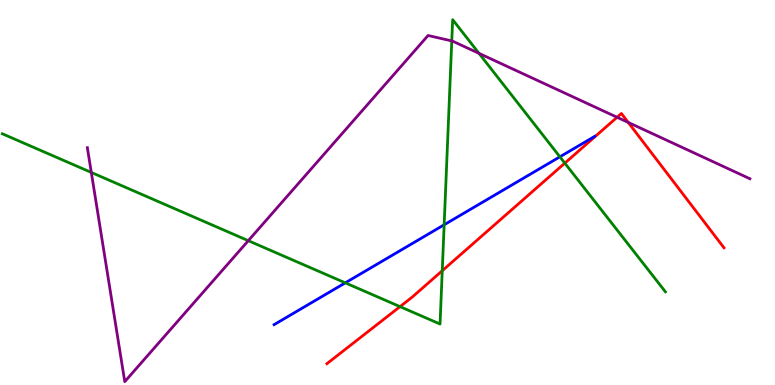[{'lines': ['blue', 'red'], 'intersections': []}, {'lines': ['green', 'red'], 'intersections': [{'x': 5.16, 'y': 2.04}, {'x': 5.71, 'y': 2.97}, {'x': 7.29, 'y': 5.76}]}, {'lines': ['purple', 'red'], 'intersections': [{'x': 7.96, 'y': 6.95}, {'x': 8.11, 'y': 6.82}]}, {'lines': ['blue', 'green'], 'intersections': [{'x': 4.46, 'y': 2.65}, {'x': 5.73, 'y': 4.16}, {'x': 7.22, 'y': 5.93}]}, {'lines': ['blue', 'purple'], 'intersections': []}, {'lines': ['green', 'purple'], 'intersections': [{'x': 1.18, 'y': 5.52}, {'x': 3.2, 'y': 3.75}, {'x': 5.83, 'y': 8.94}, {'x': 6.18, 'y': 8.61}]}]